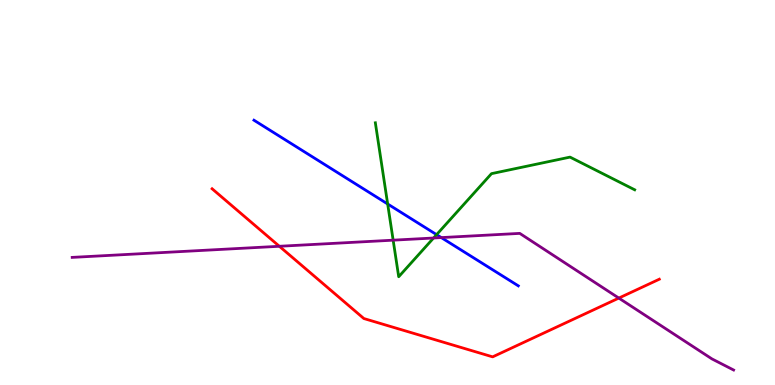[{'lines': ['blue', 'red'], 'intersections': []}, {'lines': ['green', 'red'], 'intersections': []}, {'lines': ['purple', 'red'], 'intersections': [{'x': 3.6, 'y': 3.6}, {'x': 7.98, 'y': 2.26}]}, {'lines': ['blue', 'green'], 'intersections': [{'x': 5.0, 'y': 4.7}, {'x': 5.63, 'y': 3.91}]}, {'lines': ['blue', 'purple'], 'intersections': [{'x': 5.69, 'y': 3.83}]}, {'lines': ['green', 'purple'], 'intersections': [{'x': 5.07, 'y': 3.76}, {'x': 5.59, 'y': 3.82}]}]